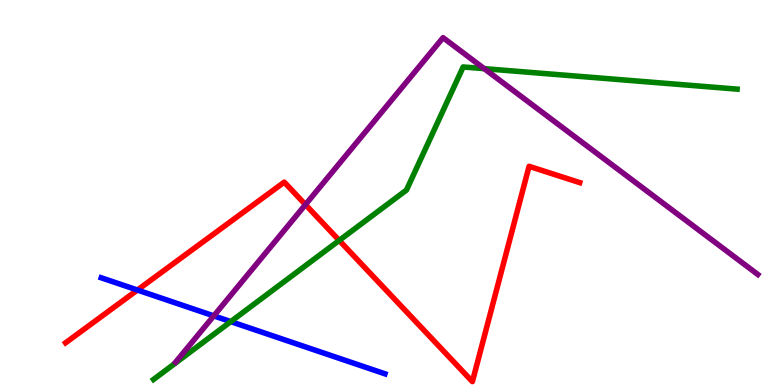[{'lines': ['blue', 'red'], 'intersections': [{'x': 1.77, 'y': 2.47}]}, {'lines': ['green', 'red'], 'intersections': [{'x': 4.38, 'y': 3.76}]}, {'lines': ['purple', 'red'], 'intersections': [{'x': 3.94, 'y': 4.68}]}, {'lines': ['blue', 'green'], 'intersections': [{'x': 2.98, 'y': 1.65}]}, {'lines': ['blue', 'purple'], 'intersections': [{'x': 2.76, 'y': 1.8}]}, {'lines': ['green', 'purple'], 'intersections': [{'x': 6.25, 'y': 8.22}]}]